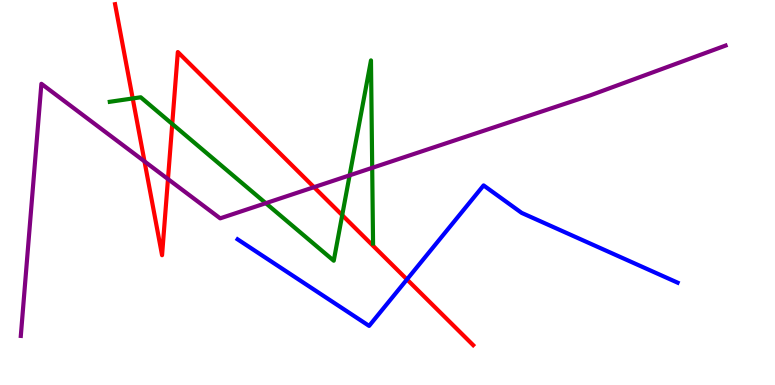[{'lines': ['blue', 'red'], 'intersections': [{'x': 5.25, 'y': 2.74}]}, {'lines': ['green', 'red'], 'intersections': [{'x': 1.71, 'y': 7.44}, {'x': 2.22, 'y': 6.78}, {'x': 4.42, 'y': 4.41}]}, {'lines': ['purple', 'red'], 'intersections': [{'x': 1.86, 'y': 5.81}, {'x': 2.17, 'y': 5.35}, {'x': 4.05, 'y': 5.14}]}, {'lines': ['blue', 'green'], 'intersections': []}, {'lines': ['blue', 'purple'], 'intersections': []}, {'lines': ['green', 'purple'], 'intersections': [{'x': 3.43, 'y': 4.72}, {'x': 4.51, 'y': 5.45}, {'x': 4.8, 'y': 5.64}]}]